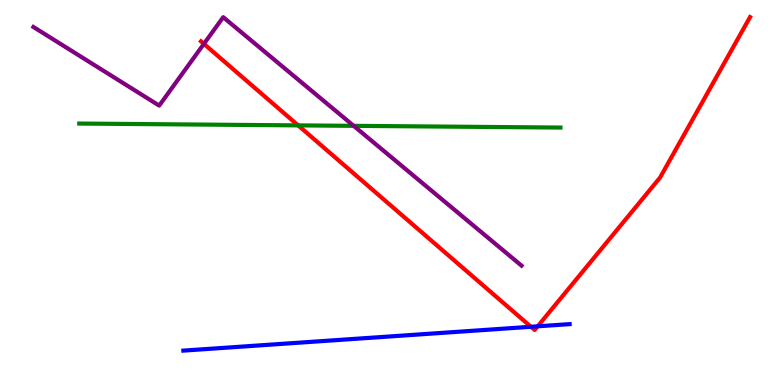[{'lines': ['blue', 'red'], 'intersections': [{'x': 6.85, 'y': 1.51}, {'x': 6.94, 'y': 1.52}]}, {'lines': ['green', 'red'], 'intersections': [{'x': 3.85, 'y': 6.74}]}, {'lines': ['purple', 'red'], 'intersections': [{'x': 2.63, 'y': 8.86}]}, {'lines': ['blue', 'green'], 'intersections': []}, {'lines': ['blue', 'purple'], 'intersections': []}, {'lines': ['green', 'purple'], 'intersections': [{'x': 4.56, 'y': 6.73}]}]